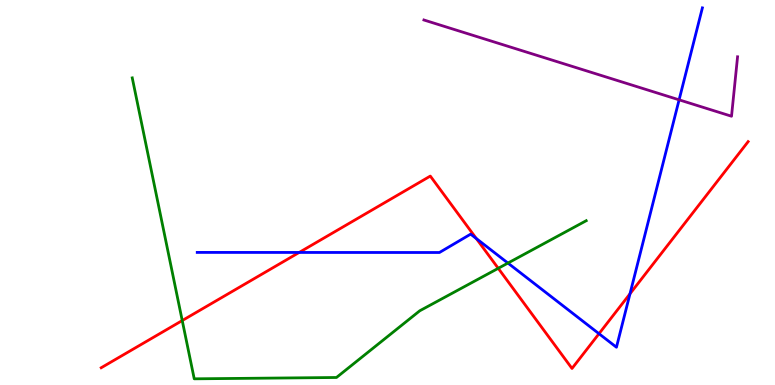[{'lines': ['blue', 'red'], 'intersections': [{'x': 3.86, 'y': 3.44}, {'x': 6.15, 'y': 3.8}, {'x': 7.73, 'y': 1.33}, {'x': 8.13, 'y': 2.37}]}, {'lines': ['green', 'red'], 'intersections': [{'x': 2.35, 'y': 1.67}, {'x': 6.43, 'y': 3.03}]}, {'lines': ['purple', 'red'], 'intersections': []}, {'lines': ['blue', 'green'], 'intersections': [{'x': 6.55, 'y': 3.17}]}, {'lines': ['blue', 'purple'], 'intersections': [{'x': 8.76, 'y': 7.41}]}, {'lines': ['green', 'purple'], 'intersections': []}]